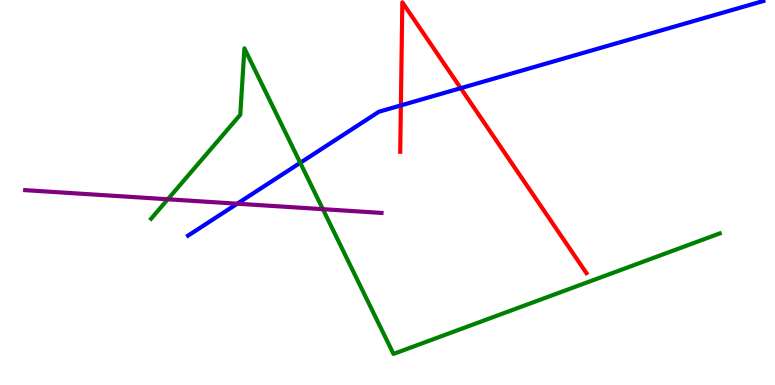[{'lines': ['blue', 'red'], 'intersections': [{'x': 5.17, 'y': 7.26}, {'x': 5.94, 'y': 7.71}]}, {'lines': ['green', 'red'], 'intersections': []}, {'lines': ['purple', 'red'], 'intersections': []}, {'lines': ['blue', 'green'], 'intersections': [{'x': 3.87, 'y': 5.77}]}, {'lines': ['blue', 'purple'], 'intersections': [{'x': 3.06, 'y': 4.71}]}, {'lines': ['green', 'purple'], 'intersections': [{'x': 2.17, 'y': 4.82}, {'x': 4.17, 'y': 4.57}]}]